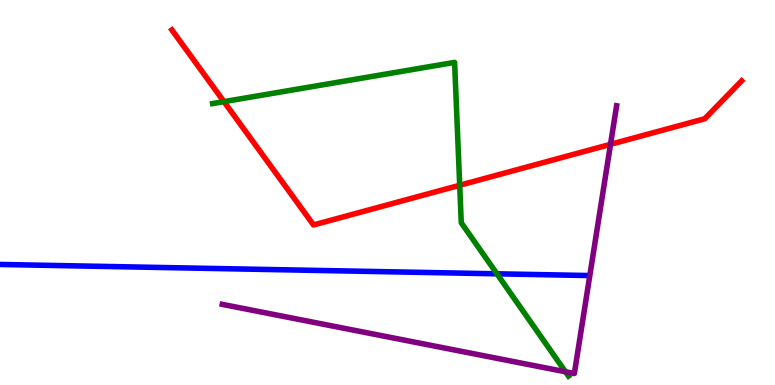[{'lines': ['blue', 'red'], 'intersections': []}, {'lines': ['green', 'red'], 'intersections': [{'x': 2.89, 'y': 7.36}, {'x': 5.93, 'y': 5.19}]}, {'lines': ['purple', 'red'], 'intersections': [{'x': 7.88, 'y': 6.25}]}, {'lines': ['blue', 'green'], 'intersections': [{'x': 6.41, 'y': 2.89}]}, {'lines': ['blue', 'purple'], 'intersections': []}, {'lines': ['green', 'purple'], 'intersections': [{'x': 7.3, 'y': 0.343}]}]